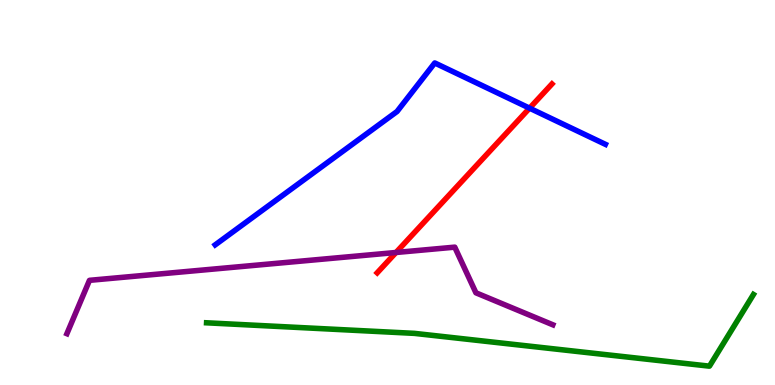[{'lines': ['blue', 'red'], 'intersections': [{'x': 6.83, 'y': 7.19}]}, {'lines': ['green', 'red'], 'intersections': []}, {'lines': ['purple', 'red'], 'intersections': [{'x': 5.11, 'y': 3.44}]}, {'lines': ['blue', 'green'], 'intersections': []}, {'lines': ['blue', 'purple'], 'intersections': []}, {'lines': ['green', 'purple'], 'intersections': []}]